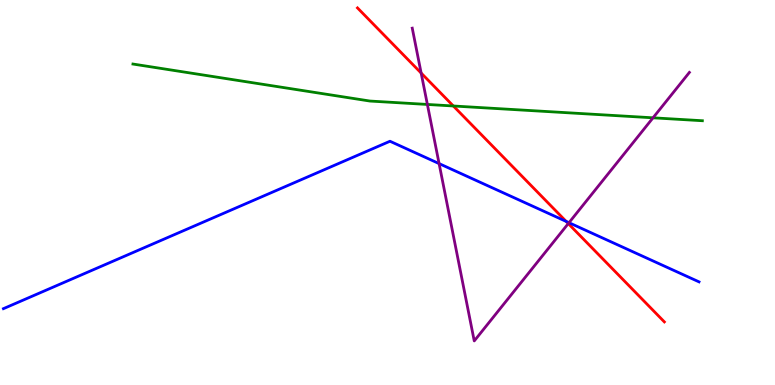[{'lines': ['blue', 'red'], 'intersections': [{'x': 7.31, 'y': 4.25}]}, {'lines': ['green', 'red'], 'intersections': [{'x': 5.85, 'y': 7.25}]}, {'lines': ['purple', 'red'], 'intersections': [{'x': 5.43, 'y': 8.1}, {'x': 7.33, 'y': 4.19}]}, {'lines': ['blue', 'green'], 'intersections': []}, {'lines': ['blue', 'purple'], 'intersections': [{'x': 5.67, 'y': 5.75}, {'x': 7.34, 'y': 4.22}]}, {'lines': ['green', 'purple'], 'intersections': [{'x': 5.51, 'y': 7.29}, {'x': 8.43, 'y': 6.94}]}]